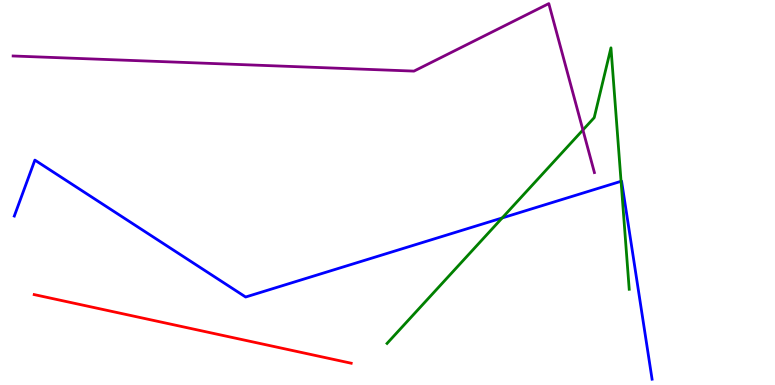[{'lines': ['blue', 'red'], 'intersections': []}, {'lines': ['green', 'red'], 'intersections': []}, {'lines': ['purple', 'red'], 'intersections': []}, {'lines': ['blue', 'green'], 'intersections': [{'x': 6.48, 'y': 4.34}, {'x': 8.01, 'y': 5.29}]}, {'lines': ['blue', 'purple'], 'intersections': []}, {'lines': ['green', 'purple'], 'intersections': [{'x': 7.52, 'y': 6.62}]}]